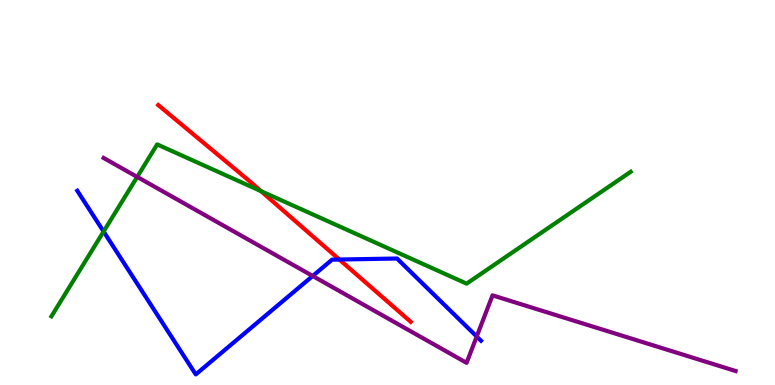[{'lines': ['blue', 'red'], 'intersections': [{'x': 4.38, 'y': 3.26}]}, {'lines': ['green', 'red'], 'intersections': [{'x': 3.37, 'y': 5.04}]}, {'lines': ['purple', 'red'], 'intersections': []}, {'lines': ['blue', 'green'], 'intersections': [{'x': 1.34, 'y': 3.99}]}, {'lines': ['blue', 'purple'], 'intersections': [{'x': 4.03, 'y': 2.83}, {'x': 6.15, 'y': 1.26}]}, {'lines': ['green', 'purple'], 'intersections': [{'x': 1.77, 'y': 5.4}]}]